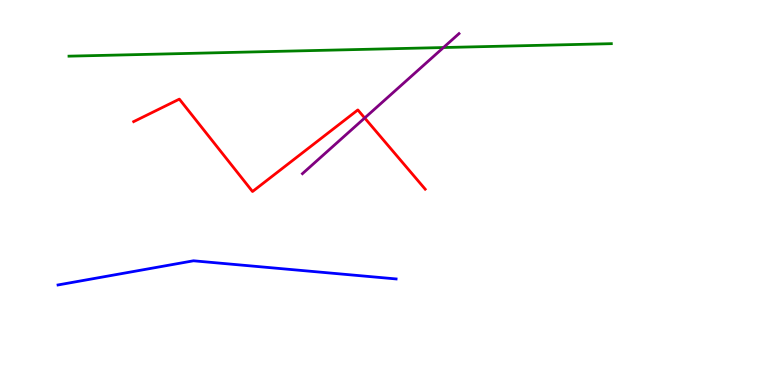[{'lines': ['blue', 'red'], 'intersections': []}, {'lines': ['green', 'red'], 'intersections': []}, {'lines': ['purple', 'red'], 'intersections': [{'x': 4.71, 'y': 6.94}]}, {'lines': ['blue', 'green'], 'intersections': []}, {'lines': ['blue', 'purple'], 'intersections': []}, {'lines': ['green', 'purple'], 'intersections': [{'x': 5.72, 'y': 8.77}]}]